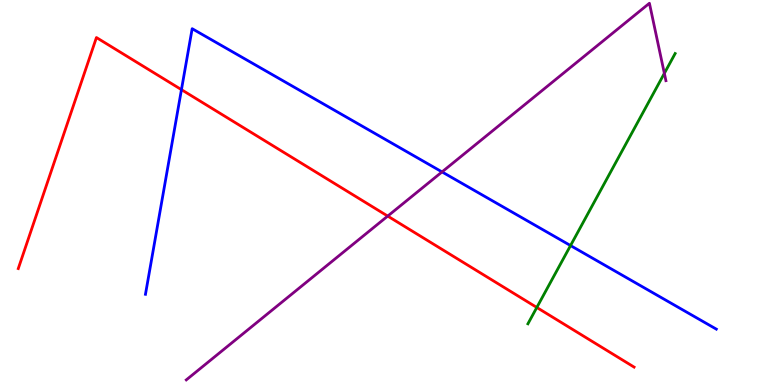[{'lines': ['blue', 'red'], 'intersections': [{'x': 2.34, 'y': 7.67}]}, {'lines': ['green', 'red'], 'intersections': [{'x': 6.93, 'y': 2.01}]}, {'lines': ['purple', 'red'], 'intersections': [{'x': 5.0, 'y': 4.39}]}, {'lines': ['blue', 'green'], 'intersections': [{'x': 7.36, 'y': 3.62}]}, {'lines': ['blue', 'purple'], 'intersections': [{'x': 5.7, 'y': 5.53}]}, {'lines': ['green', 'purple'], 'intersections': [{'x': 8.57, 'y': 8.1}]}]